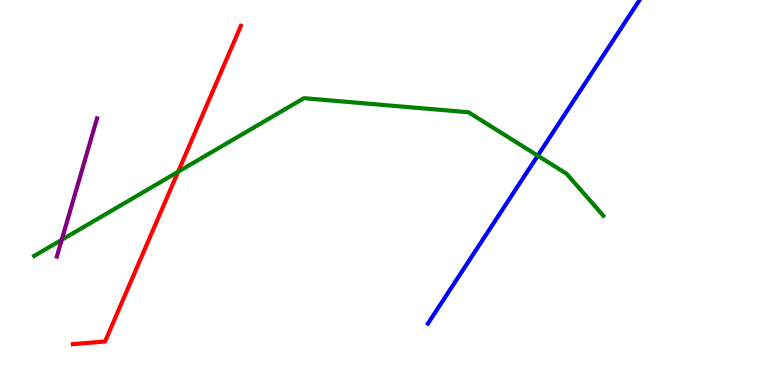[{'lines': ['blue', 'red'], 'intersections': []}, {'lines': ['green', 'red'], 'intersections': [{'x': 2.3, 'y': 5.54}]}, {'lines': ['purple', 'red'], 'intersections': []}, {'lines': ['blue', 'green'], 'intersections': [{'x': 6.94, 'y': 5.96}]}, {'lines': ['blue', 'purple'], 'intersections': []}, {'lines': ['green', 'purple'], 'intersections': [{'x': 0.796, 'y': 3.77}]}]